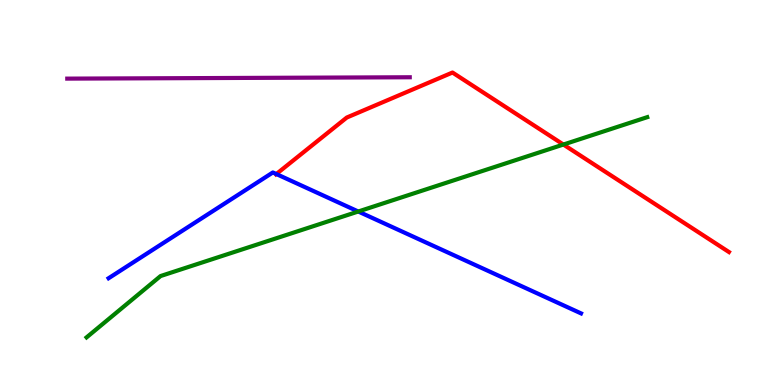[{'lines': ['blue', 'red'], 'intersections': [{'x': 3.57, 'y': 5.48}]}, {'lines': ['green', 'red'], 'intersections': [{'x': 7.27, 'y': 6.25}]}, {'lines': ['purple', 'red'], 'intersections': []}, {'lines': ['blue', 'green'], 'intersections': [{'x': 4.62, 'y': 4.51}]}, {'lines': ['blue', 'purple'], 'intersections': []}, {'lines': ['green', 'purple'], 'intersections': []}]